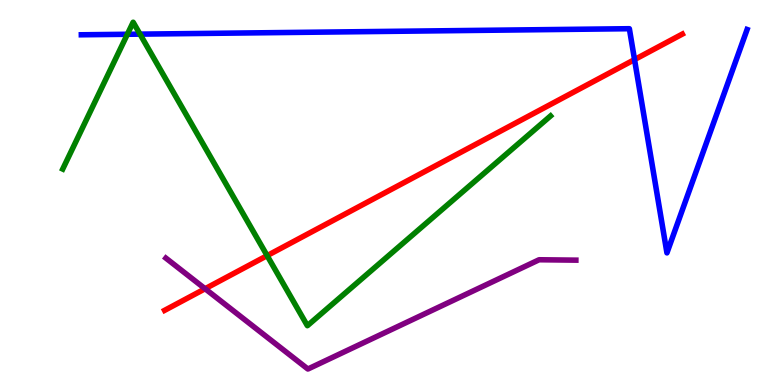[{'lines': ['blue', 'red'], 'intersections': [{'x': 8.19, 'y': 8.45}]}, {'lines': ['green', 'red'], 'intersections': [{'x': 3.45, 'y': 3.36}]}, {'lines': ['purple', 'red'], 'intersections': [{'x': 2.65, 'y': 2.5}]}, {'lines': ['blue', 'green'], 'intersections': [{'x': 1.64, 'y': 9.11}, {'x': 1.81, 'y': 9.11}]}, {'lines': ['blue', 'purple'], 'intersections': []}, {'lines': ['green', 'purple'], 'intersections': []}]